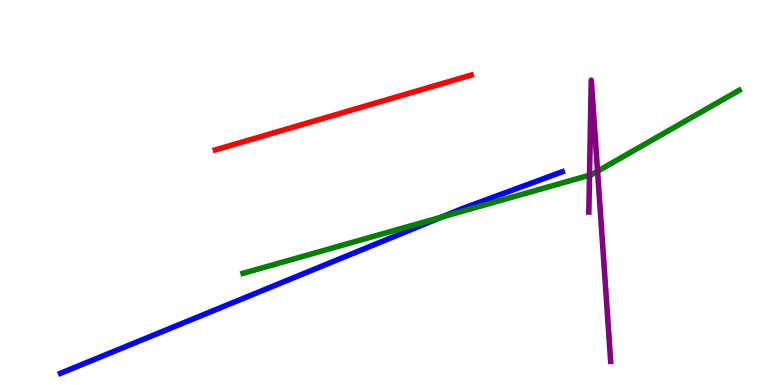[{'lines': ['blue', 'red'], 'intersections': []}, {'lines': ['green', 'red'], 'intersections': []}, {'lines': ['purple', 'red'], 'intersections': []}, {'lines': ['blue', 'green'], 'intersections': [{'x': 5.7, 'y': 4.36}]}, {'lines': ['blue', 'purple'], 'intersections': []}, {'lines': ['green', 'purple'], 'intersections': [{'x': 7.61, 'y': 5.45}, {'x': 7.71, 'y': 5.55}]}]